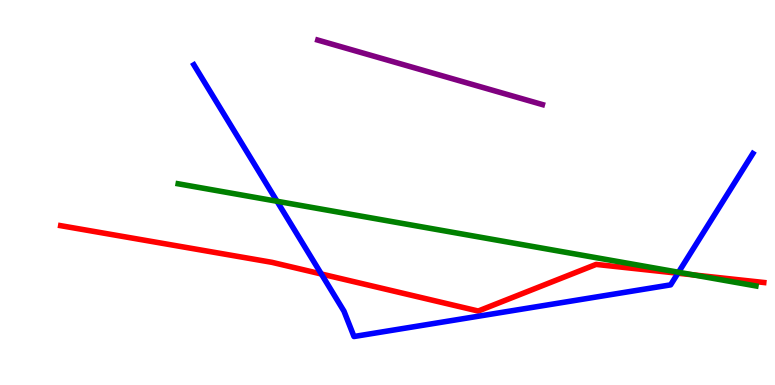[{'lines': ['blue', 'red'], 'intersections': [{'x': 4.15, 'y': 2.88}, {'x': 8.75, 'y': 2.9}]}, {'lines': ['green', 'red'], 'intersections': [{'x': 8.95, 'y': 2.86}]}, {'lines': ['purple', 'red'], 'intersections': []}, {'lines': ['blue', 'green'], 'intersections': [{'x': 3.57, 'y': 4.77}, {'x': 8.76, 'y': 2.93}]}, {'lines': ['blue', 'purple'], 'intersections': []}, {'lines': ['green', 'purple'], 'intersections': []}]